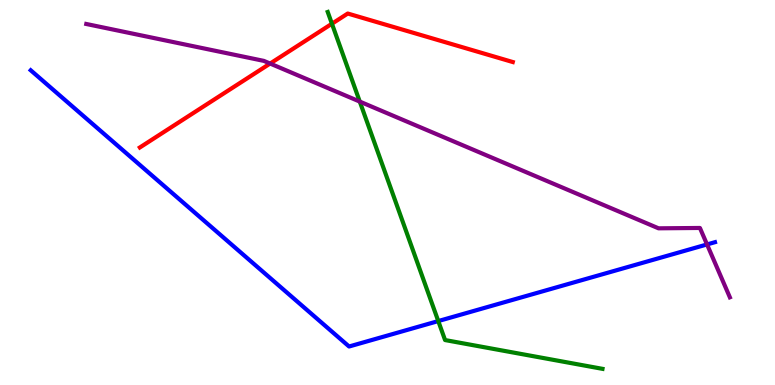[{'lines': ['blue', 'red'], 'intersections': []}, {'lines': ['green', 'red'], 'intersections': [{'x': 4.28, 'y': 9.38}]}, {'lines': ['purple', 'red'], 'intersections': [{'x': 3.49, 'y': 8.35}]}, {'lines': ['blue', 'green'], 'intersections': [{'x': 5.66, 'y': 1.66}]}, {'lines': ['blue', 'purple'], 'intersections': [{'x': 9.12, 'y': 3.65}]}, {'lines': ['green', 'purple'], 'intersections': [{'x': 4.64, 'y': 7.36}]}]